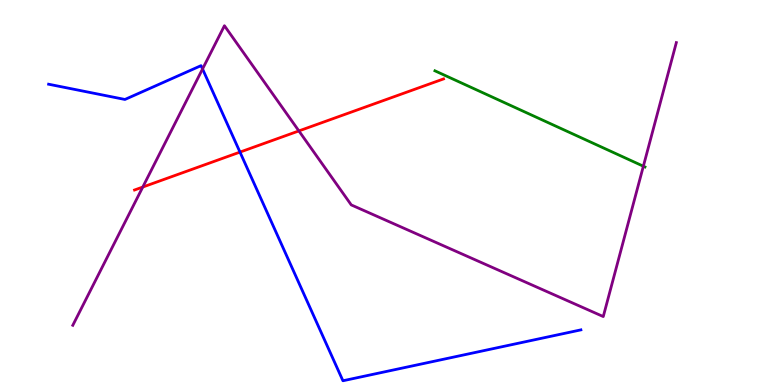[{'lines': ['blue', 'red'], 'intersections': [{'x': 3.1, 'y': 6.05}]}, {'lines': ['green', 'red'], 'intersections': []}, {'lines': ['purple', 'red'], 'intersections': [{'x': 1.84, 'y': 5.14}, {'x': 3.86, 'y': 6.6}]}, {'lines': ['blue', 'green'], 'intersections': []}, {'lines': ['blue', 'purple'], 'intersections': [{'x': 2.61, 'y': 8.21}]}, {'lines': ['green', 'purple'], 'intersections': [{'x': 8.3, 'y': 5.68}]}]